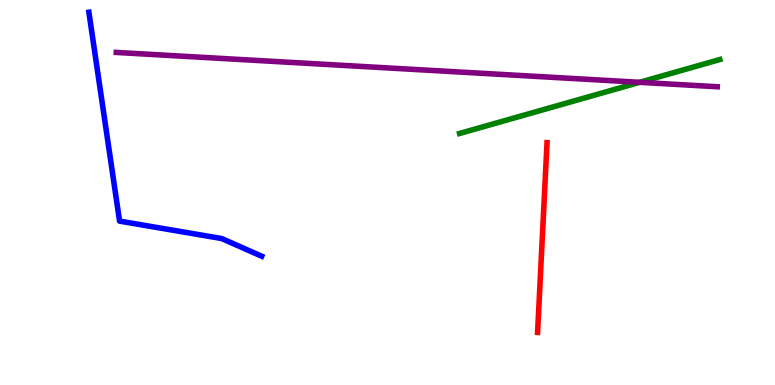[{'lines': ['blue', 'red'], 'intersections': []}, {'lines': ['green', 'red'], 'intersections': []}, {'lines': ['purple', 'red'], 'intersections': []}, {'lines': ['blue', 'green'], 'intersections': []}, {'lines': ['blue', 'purple'], 'intersections': []}, {'lines': ['green', 'purple'], 'intersections': [{'x': 8.25, 'y': 7.86}]}]